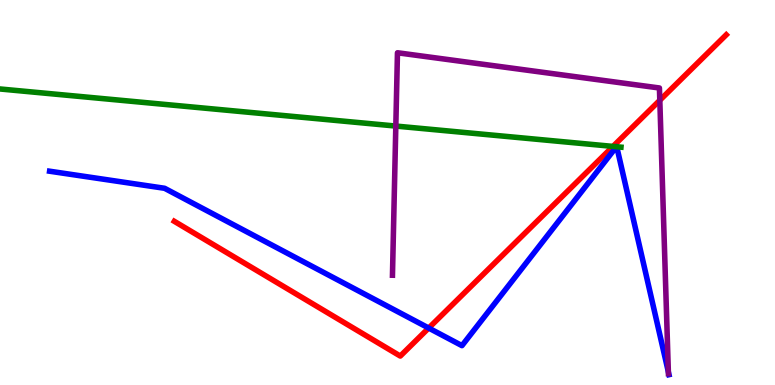[{'lines': ['blue', 'red'], 'intersections': [{'x': 5.53, 'y': 1.48}]}, {'lines': ['green', 'red'], 'intersections': [{'x': 7.91, 'y': 6.2}]}, {'lines': ['purple', 'red'], 'intersections': [{'x': 8.51, 'y': 7.4}]}, {'lines': ['blue', 'green'], 'intersections': [{'x': 7.95, 'y': 6.19}, {'x': 7.96, 'y': 6.19}]}, {'lines': ['blue', 'purple'], 'intersections': [{'x': 8.62, 'y': 0.339}]}, {'lines': ['green', 'purple'], 'intersections': [{'x': 5.11, 'y': 6.73}]}]